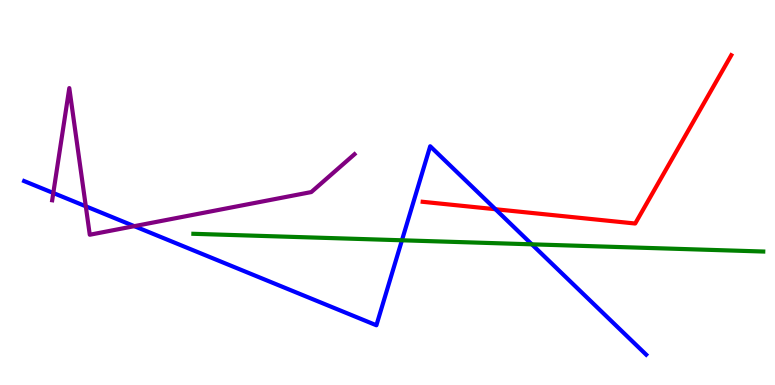[{'lines': ['blue', 'red'], 'intersections': [{'x': 6.39, 'y': 4.57}]}, {'lines': ['green', 'red'], 'intersections': []}, {'lines': ['purple', 'red'], 'intersections': []}, {'lines': ['blue', 'green'], 'intersections': [{'x': 5.19, 'y': 3.76}, {'x': 6.86, 'y': 3.65}]}, {'lines': ['blue', 'purple'], 'intersections': [{'x': 0.688, 'y': 4.99}, {'x': 1.11, 'y': 4.64}, {'x': 1.73, 'y': 4.13}]}, {'lines': ['green', 'purple'], 'intersections': []}]